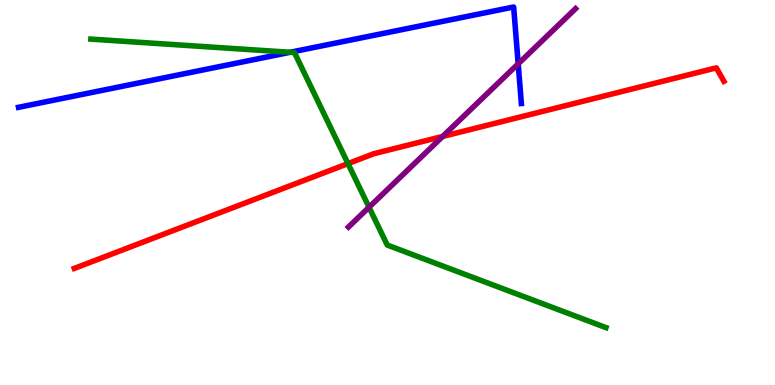[{'lines': ['blue', 'red'], 'intersections': []}, {'lines': ['green', 'red'], 'intersections': [{'x': 4.49, 'y': 5.75}]}, {'lines': ['purple', 'red'], 'intersections': [{'x': 5.71, 'y': 6.46}]}, {'lines': ['blue', 'green'], 'intersections': [{'x': 3.74, 'y': 8.64}]}, {'lines': ['blue', 'purple'], 'intersections': [{'x': 6.69, 'y': 8.34}]}, {'lines': ['green', 'purple'], 'intersections': [{'x': 4.76, 'y': 4.62}]}]